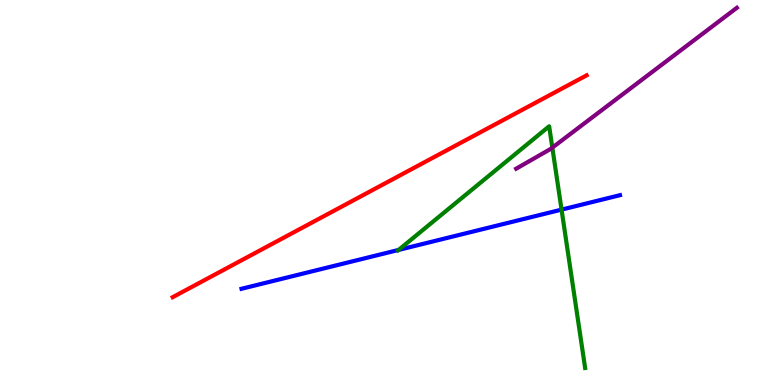[{'lines': ['blue', 'red'], 'intersections': []}, {'lines': ['green', 'red'], 'intersections': []}, {'lines': ['purple', 'red'], 'intersections': []}, {'lines': ['blue', 'green'], 'intersections': [{'x': 5.14, 'y': 3.51}, {'x': 7.25, 'y': 4.56}]}, {'lines': ['blue', 'purple'], 'intersections': []}, {'lines': ['green', 'purple'], 'intersections': [{'x': 7.13, 'y': 6.17}]}]